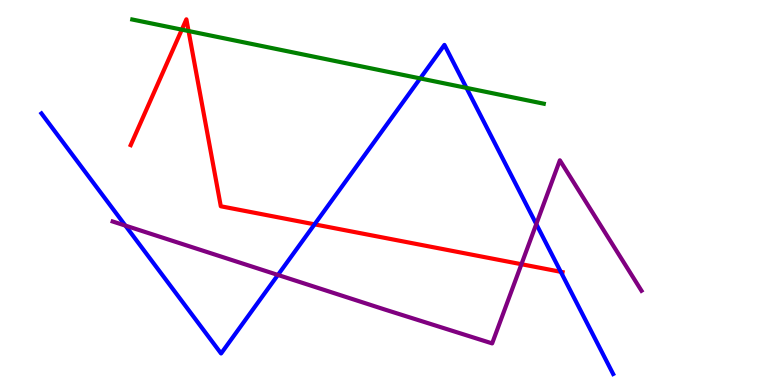[{'lines': ['blue', 'red'], 'intersections': [{'x': 4.06, 'y': 4.17}, {'x': 7.24, 'y': 2.94}]}, {'lines': ['green', 'red'], 'intersections': [{'x': 2.35, 'y': 9.23}, {'x': 2.43, 'y': 9.19}]}, {'lines': ['purple', 'red'], 'intersections': [{'x': 6.73, 'y': 3.14}]}, {'lines': ['blue', 'green'], 'intersections': [{'x': 5.42, 'y': 7.96}, {'x': 6.02, 'y': 7.72}]}, {'lines': ['blue', 'purple'], 'intersections': [{'x': 1.62, 'y': 4.14}, {'x': 3.59, 'y': 2.86}, {'x': 6.92, 'y': 4.18}]}, {'lines': ['green', 'purple'], 'intersections': []}]